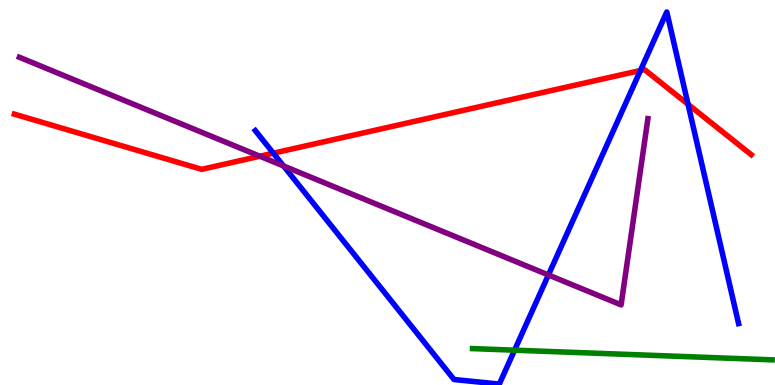[{'lines': ['blue', 'red'], 'intersections': [{'x': 3.53, 'y': 6.02}, {'x': 8.26, 'y': 8.17}, {'x': 8.88, 'y': 7.29}]}, {'lines': ['green', 'red'], 'intersections': []}, {'lines': ['purple', 'red'], 'intersections': [{'x': 3.35, 'y': 5.94}]}, {'lines': ['blue', 'green'], 'intersections': [{'x': 6.64, 'y': 0.905}]}, {'lines': ['blue', 'purple'], 'intersections': [{'x': 3.66, 'y': 5.69}, {'x': 7.08, 'y': 2.86}]}, {'lines': ['green', 'purple'], 'intersections': []}]